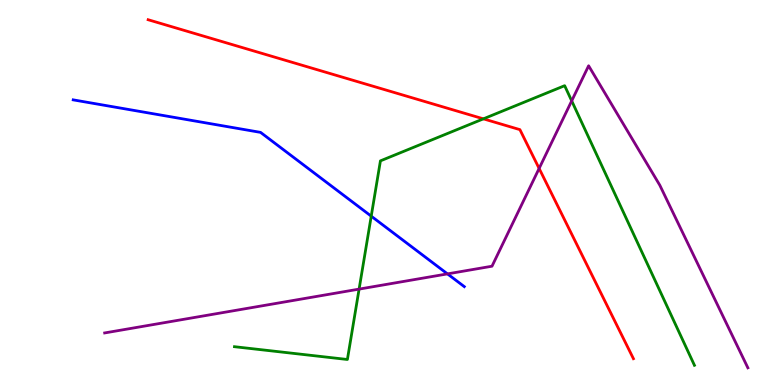[{'lines': ['blue', 'red'], 'intersections': []}, {'lines': ['green', 'red'], 'intersections': [{'x': 6.24, 'y': 6.91}]}, {'lines': ['purple', 'red'], 'intersections': [{'x': 6.96, 'y': 5.63}]}, {'lines': ['blue', 'green'], 'intersections': [{'x': 4.79, 'y': 4.39}]}, {'lines': ['blue', 'purple'], 'intersections': [{'x': 5.77, 'y': 2.89}]}, {'lines': ['green', 'purple'], 'intersections': [{'x': 4.63, 'y': 2.49}, {'x': 7.38, 'y': 7.38}]}]